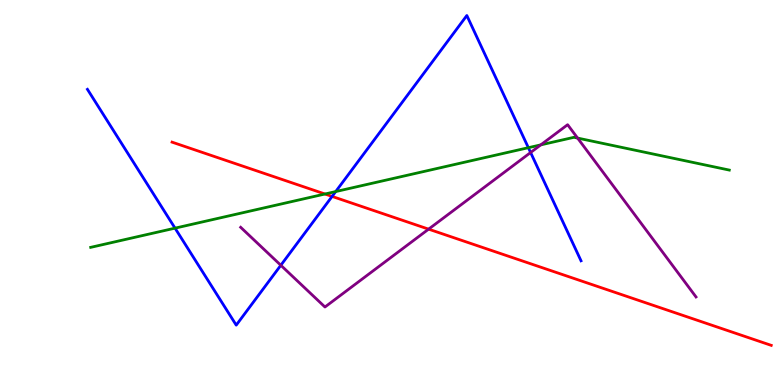[{'lines': ['blue', 'red'], 'intersections': [{'x': 4.29, 'y': 4.9}]}, {'lines': ['green', 'red'], 'intersections': [{'x': 4.19, 'y': 4.96}]}, {'lines': ['purple', 'red'], 'intersections': [{'x': 5.53, 'y': 4.05}]}, {'lines': ['blue', 'green'], 'intersections': [{'x': 2.26, 'y': 4.07}, {'x': 4.33, 'y': 5.02}, {'x': 6.82, 'y': 6.16}]}, {'lines': ['blue', 'purple'], 'intersections': [{'x': 3.62, 'y': 3.11}, {'x': 6.85, 'y': 6.04}]}, {'lines': ['green', 'purple'], 'intersections': [{'x': 6.98, 'y': 6.24}, {'x': 7.45, 'y': 6.41}]}]